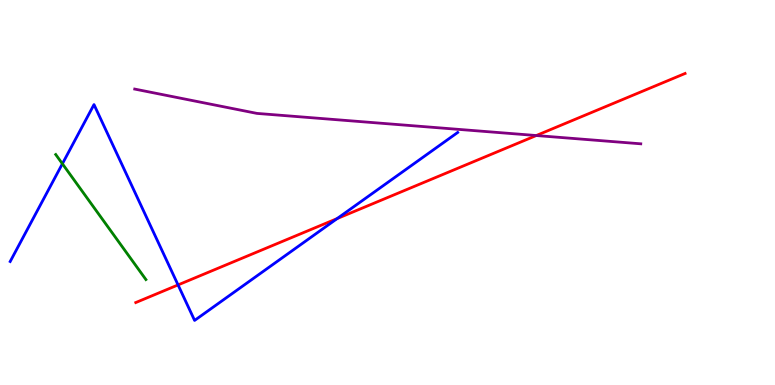[{'lines': ['blue', 'red'], 'intersections': [{'x': 2.3, 'y': 2.6}, {'x': 4.35, 'y': 4.32}]}, {'lines': ['green', 'red'], 'intersections': []}, {'lines': ['purple', 'red'], 'intersections': [{'x': 6.92, 'y': 6.48}]}, {'lines': ['blue', 'green'], 'intersections': [{'x': 0.805, 'y': 5.75}]}, {'lines': ['blue', 'purple'], 'intersections': []}, {'lines': ['green', 'purple'], 'intersections': []}]